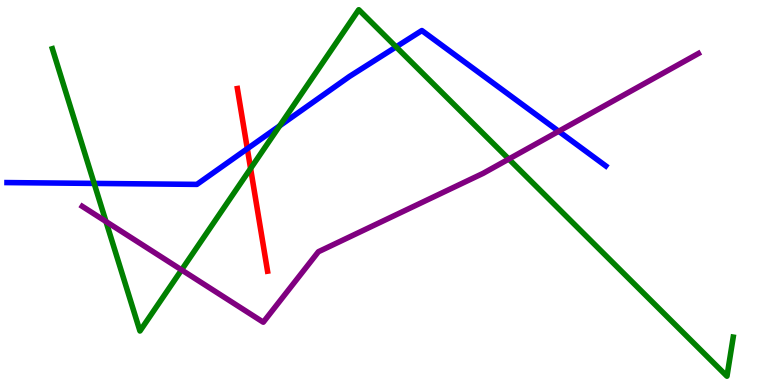[{'lines': ['blue', 'red'], 'intersections': [{'x': 3.19, 'y': 6.14}]}, {'lines': ['green', 'red'], 'intersections': [{'x': 3.23, 'y': 5.62}]}, {'lines': ['purple', 'red'], 'intersections': []}, {'lines': ['blue', 'green'], 'intersections': [{'x': 1.21, 'y': 5.24}, {'x': 3.61, 'y': 6.73}, {'x': 5.11, 'y': 8.78}]}, {'lines': ['blue', 'purple'], 'intersections': [{'x': 7.21, 'y': 6.59}]}, {'lines': ['green', 'purple'], 'intersections': [{'x': 1.37, 'y': 4.25}, {'x': 2.34, 'y': 2.99}, {'x': 6.57, 'y': 5.87}]}]